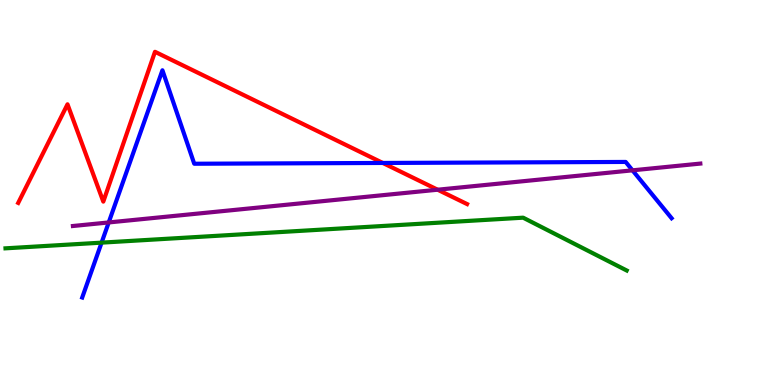[{'lines': ['blue', 'red'], 'intersections': [{'x': 4.94, 'y': 5.77}]}, {'lines': ['green', 'red'], 'intersections': []}, {'lines': ['purple', 'red'], 'intersections': [{'x': 5.65, 'y': 5.07}]}, {'lines': ['blue', 'green'], 'intersections': [{'x': 1.31, 'y': 3.7}]}, {'lines': ['blue', 'purple'], 'intersections': [{'x': 1.4, 'y': 4.22}, {'x': 8.16, 'y': 5.58}]}, {'lines': ['green', 'purple'], 'intersections': []}]